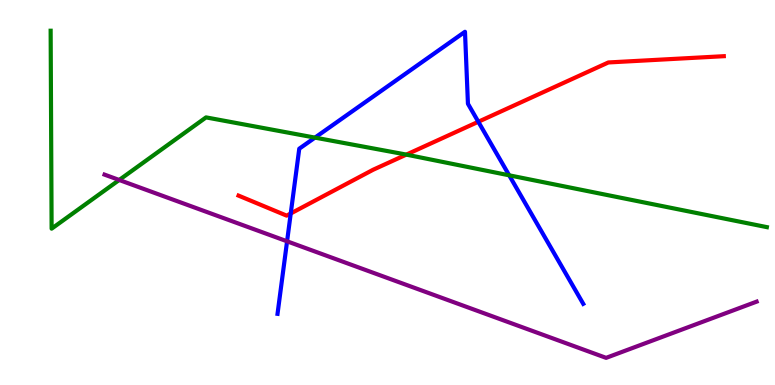[{'lines': ['blue', 'red'], 'intersections': [{'x': 3.75, 'y': 4.46}, {'x': 6.17, 'y': 6.84}]}, {'lines': ['green', 'red'], 'intersections': [{'x': 5.24, 'y': 5.98}]}, {'lines': ['purple', 'red'], 'intersections': []}, {'lines': ['blue', 'green'], 'intersections': [{'x': 4.06, 'y': 6.43}, {'x': 6.57, 'y': 5.45}]}, {'lines': ['blue', 'purple'], 'intersections': [{'x': 3.7, 'y': 3.73}]}, {'lines': ['green', 'purple'], 'intersections': [{'x': 1.54, 'y': 5.33}]}]